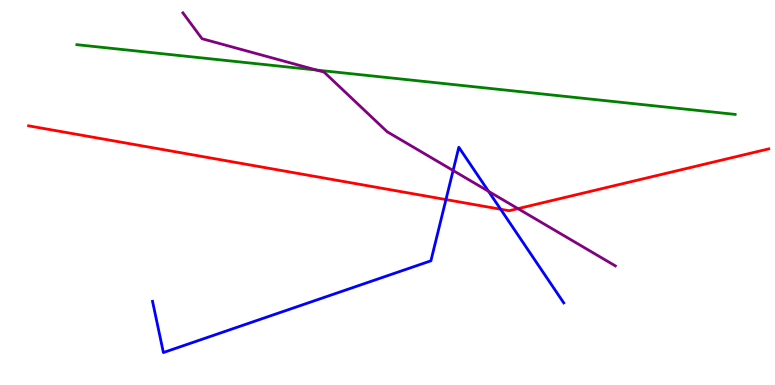[{'lines': ['blue', 'red'], 'intersections': [{'x': 5.75, 'y': 4.82}, {'x': 6.46, 'y': 4.57}]}, {'lines': ['green', 'red'], 'intersections': []}, {'lines': ['purple', 'red'], 'intersections': [{'x': 6.68, 'y': 4.58}]}, {'lines': ['blue', 'green'], 'intersections': []}, {'lines': ['blue', 'purple'], 'intersections': [{'x': 5.85, 'y': 5.57}, {'x': 6.3, 'y': 5.03}]}, {'lines': ['green', 'purple'], 'intersections': [{'x': 4.09, 'y': 8.18}]}]